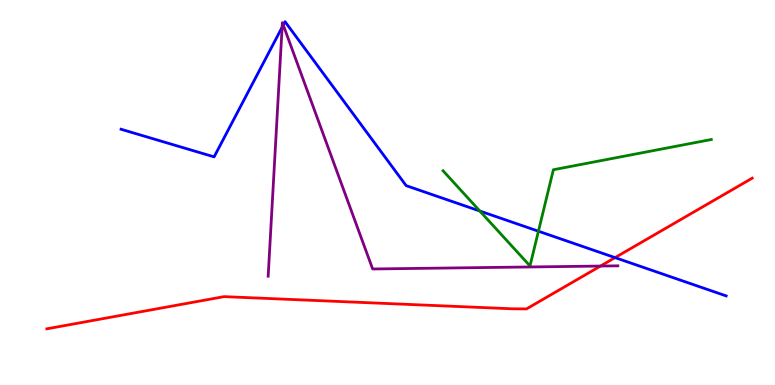[{'lines': ['blue', 'red'], 'intersections': [{'x': 7.94, 'y': 3.31}]}, {'lines': ['green', 'red'], 'intersections': []}, {'lines': ['purple', 'red'], 'intersections': [{'x': 7.75, 'y': 3.09}]}, {'lines': ['blue', 'green'], 'intersections': [{'x': 6.19, 'y': 4.52}, {'x': 6.95, 'y': 3.99}]}, {'lines': ['blue', 'purple'], 'intersections': [{'x': 3.64, 'y': 9.29}, {'x': 3.65, 'y': 9.35}]}, {'lines': ['green', 'purple'], 'intersections': []}]